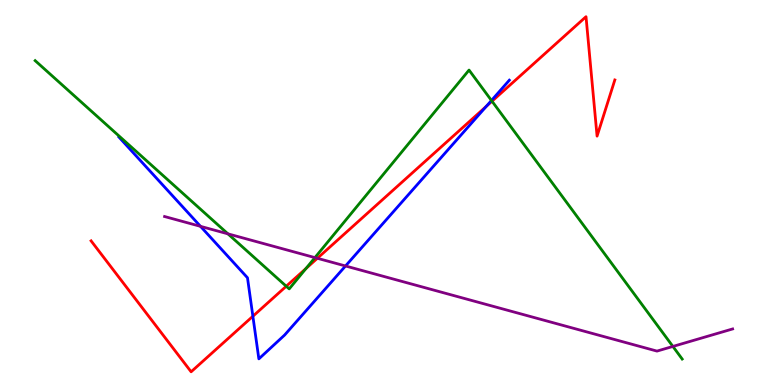[{'lines': ['blue', 'red'], 'intersections': [{'x': 3.26, 'y': 1.79}, {'x': 6.27, 'y': 7.24}]}, {'lines': ['green', 'red'], 'intersections': [{'x': 3.69, 'y': 2.56}, {'x': 3.95, 'y': 3.03}, {'x': 6.35, 'y': 7.37}]}, {'lines': ['purple', 'red'], 'intersections': [{'x': 4.09, 'y': 3.29}]}, {'lines': ['blue', 'green'], 'intersections': [{'x': 6.34, 'y': 7.39}]}, {'lines': ['blue', 'purple'], 'intersections': [{'x': 2.59, 'y': 4.12}, {'x': 4.46, 'y': 3.09}]}, {'lines': ['green', 'purple'], 'intersections': [{'x': 2.94, 'y': 3.93}, {'x': 4.06, 'y': 3.31}, {'x': 8.68, 'y': 1.0}]}]